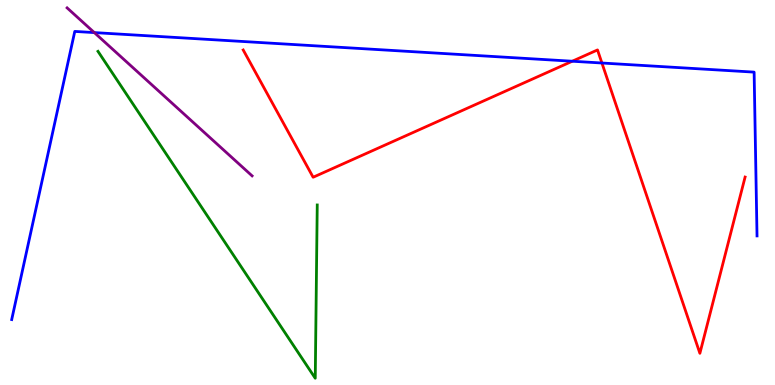[{'lines': ['blue', 'red'], 'intersections': [{'x': 7.38, 'y': 8.41}, {'x': 7.77, 'y': 8.36}]}, {'lines': ['green', 'red'], 'intersections': []}, {'lines': ['purple', 'red'], 'intersections': []}, {'lines': ['blue', 'green'], 'intersections': []}, {'lines': ['blue', 'purple'], 'intersections': [{'x': 1.22, 'y': 9.15}]}, {'lines': ['green', 'purple'], 'intersections': []}]